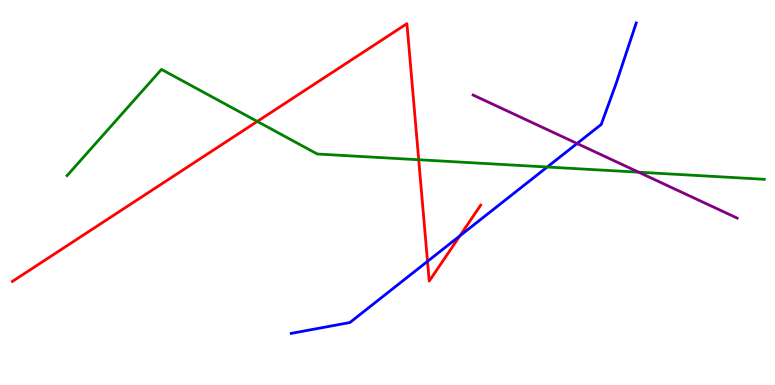[{'lines': ['blue', 'red'], 'intersections': [{'x': 5.52, 'y': 3.21}, {'x': 5.93, 'y': 3.87}]}, {'lines': ['green', 'red'], 'intersections': [{'x': 3.32, 'y': 6.85}, {'x': 5.4, 'y': 5.85}]}, {'lines': ['purple', 'red'], 'intersections': []}, {'lines': ['blue', 'green'], 'intersections': [{'x': 7.06, 'y': 5.66}]}, {'lines': ['blue', 'purple'], 'intersections': [{'x': 7.45, 'y': 6.27}]}, {'lines': ['green', 'purple'], 'intersections': [{'x': 8.24, 'y': 5.53}]}]